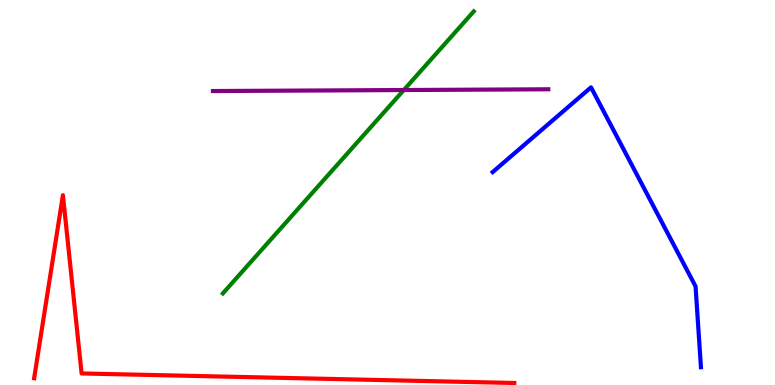[{'lines': ['blue', 'red'], 'intersections': []}, {'lines': ['green', 'red'], 'intersections': []}, {'lines': ['purple', 'red'], 'intersections': []}, {'lines': ['blue', 'green'], 'intersections': []}, {'lines': ['blue', 'purple'], 'intersections': []}, {'lines': ['green', 'purple'], 'intersections': [{'x': 5.21, 'y': 7.66}]}]